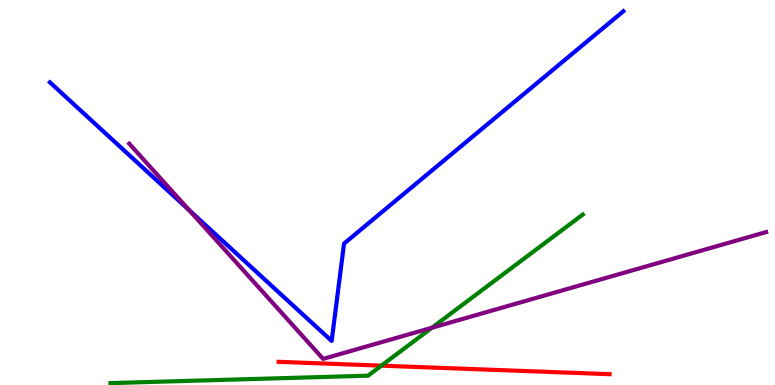[{'lines': ['blue', 'red'], 'intersections': []}, {'lines': ['green', 'red'], 'intersections': [{'x': 4.92, 'y': 0.502}]}, {'lines': ['purple', 'red'], 'intersections': []}, {'lines': ['blue', 'green'], 'intersections': []}, {'lines': ['blue', 'purple'], 'intersections': [{'x': 2.44, 'y': 4.54}]}, {'lines': ['green', 'purple'], 'intersections': [{'x': 5.57, 'y': 1.49}]}]